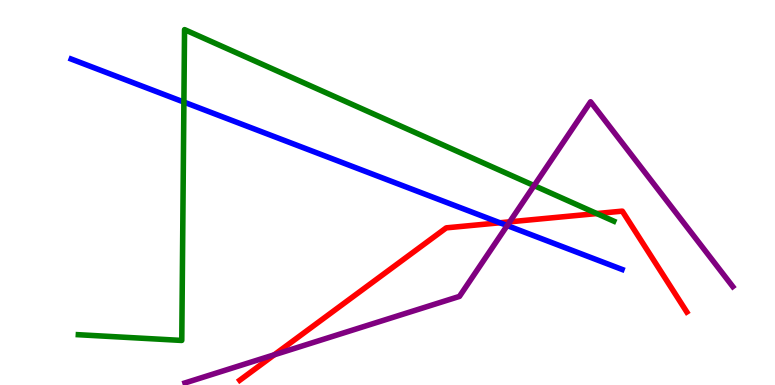[{'lines': ['blue', 'red'], 'intersections': [{'x': 6.45, 'y': 4.21}]}, {'lines': ['green', 'red'], 'intersections': [{'x': 7.7, 'y': 4.45}]}, {'lines': ['purple', 'red'], 'intersections': [{'x': 3.54, 'y': 0.785}, {'x': 6.58, 'y': 4.24}]}, {'lines': ['blue', 'green'], 'intersections': [{'x': 2.37, 'y': 7.35}]}, {'lines': ['blue', 'purple'], 'intersections': [{'x': 6.54, 'y': 4.14}]}, {'lines': ['green', 'purple'], 'intersections': [{'x': 6.89, 'y': 5.18}]}]